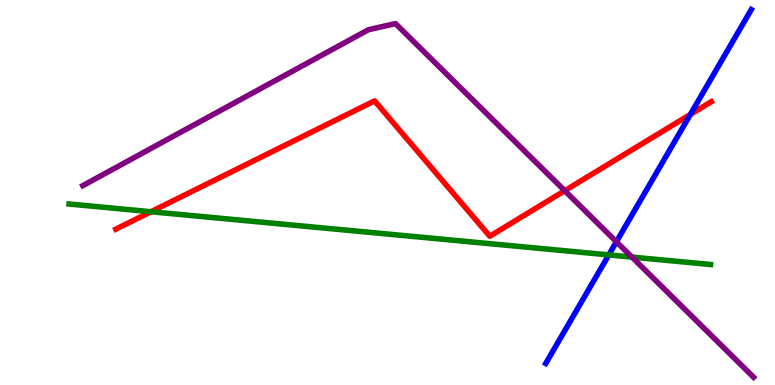[{'lines': ['blue', 'red'], 'intersections': [{'x': 8.91, 'y': 7.03}]}, {'lines': ['green', 'red'], 'intersections': [{'x': 1.95, 'y': 4.5}]}, {'lines': ['purple', 'red'], 'intersections': [{'x': 7.29, 'y': 5.05}]}, {'lines': ['blue', 'green'], 'intersections': [{'x': 7.86, 'y': 3.38}]}, {'lines': ['blue', 'purple'], 'intersections': [{'x': 7.95, 'y': 3.72}]}, {'lines': ['green', 'purple'], 'intersections': [{'x': 8.15, 'y': 3.32}]}]